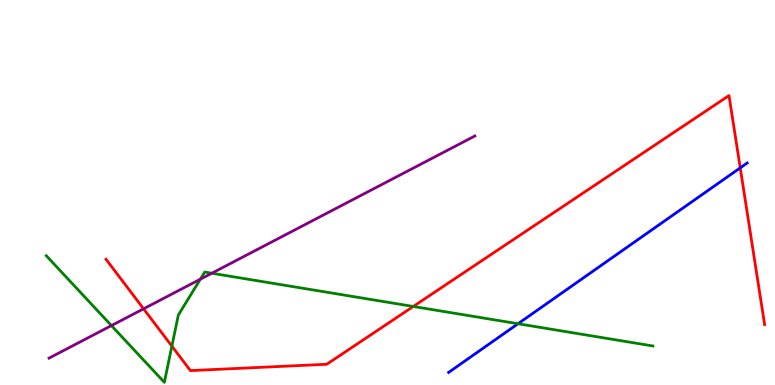[{'lines': ['blue', 'red'], 'intersections': [{'x': 9.55, 'y': 5.64}]}, {'lines': ['green', 'red'], 'intersections': [{'x': 2.22, 'y': 1.01}, {'x': 5.33, 'y': 2.04}]}, {'lines': ['purple', 'red'], 'intersections': [{'x': 1.85, 'y': 1.98}]}, {'lines': ['blue', 'green'], 'intersections': [{'x': 6.68, 'y': 1.59}]}, {'lines': ['blue', 'purple'], 'intersections': []}, {'lines': ['green', 'purple'], 'intersections': [{'x': 1.44, 'y': 1.54}, {'x': 2.59, 'y': 2.75}, {'x': 2.73, 'y': 2.9}]}]